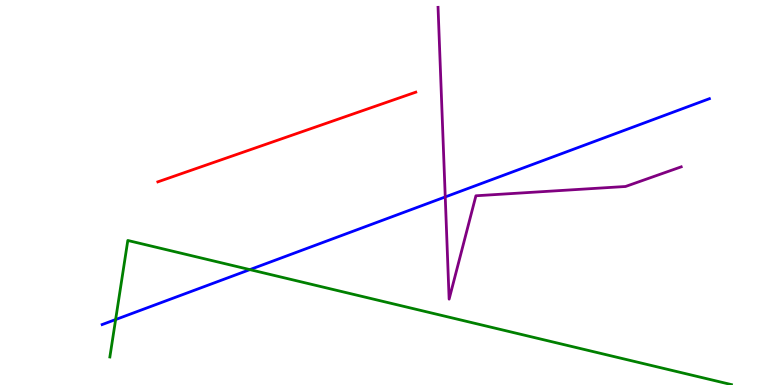[{'lines': ['blue', 'red'], 'intersections': []}, {'lines': ['green', 'red'], 'intersections': []}, {'lines': ['purple', 'red'], 'intersections': []}, {'lines': ['blue', 'green'], 'intersections': [{'x': 1.49, 'y': 1.7}, {'x': 3.22, 'y': 3.0}]}, {'lines': ['blue', 'purple'], 'intersections': [{'x': 5.75, 'y': 4.88}]}, {'lines': ['green', 'purple'], 'intersections': []}]